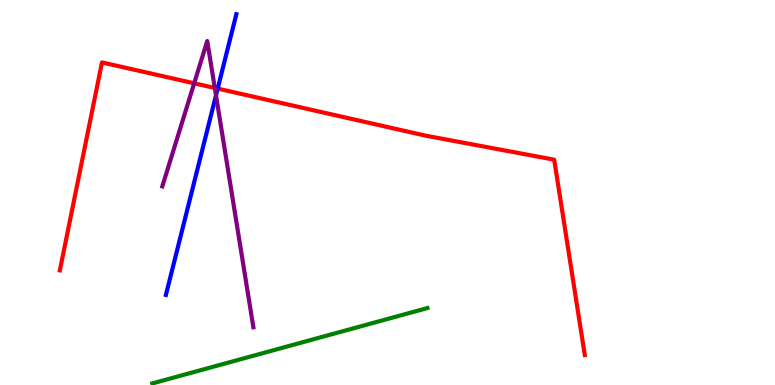[{'lines': ['blue', 'red'], 'intersections': [{'x': 2.81, 'y': 7.7}]}, {'lines': ['green', 'red'], 'intersections': []}, {'lines': ['purple', 'red'], 'intersections': [{'x': 2.51, 'y': 7.84}, {'x': 2.77, 'y': 7.72}]}, {'lines': ['blue', 'green'], 'intersections': []}, {'lines': ['blue', 'purple'], 'intersections': [{'x': 2.79, 'y': 7.52}]}, {'lines': ['green', 'purple'], 'intersections': []}]